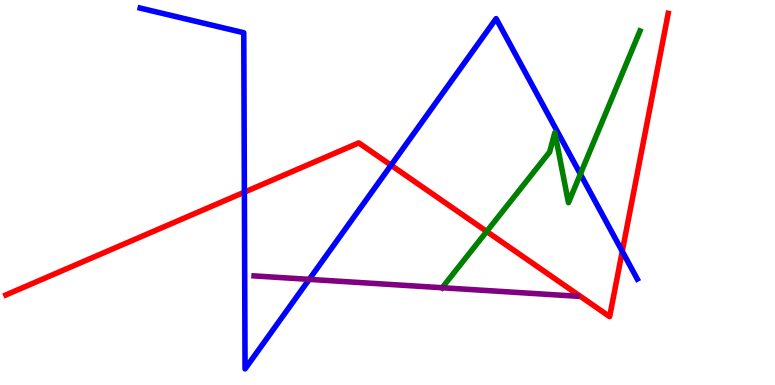[{'lines': ['blue', 'red'], 'intersections': [{'x': 3.15, 'y': 5.01}, {'x': 5.05, 'y': 5.71}, {'x': 8.03, 'y': 3.47}]}, {'lines': ['green', 'red'], 'intersections': [{'x': 6.28, 'y': 3.99}]}, {'lines': ['purple', 'red'], 'intersections': []}, {'lines': ['blue', 'green'], 'intersections': [{'x': 7.49, 'y': 5.48}]}, {'lines': ['blue', 'purple'], 'intersections': [{'x': 3.99, 'y': 2.74}]}, {'lines': ['green', 'purple'], 'intersections': [{'x': 5.7, 'y': 2.53}]}]